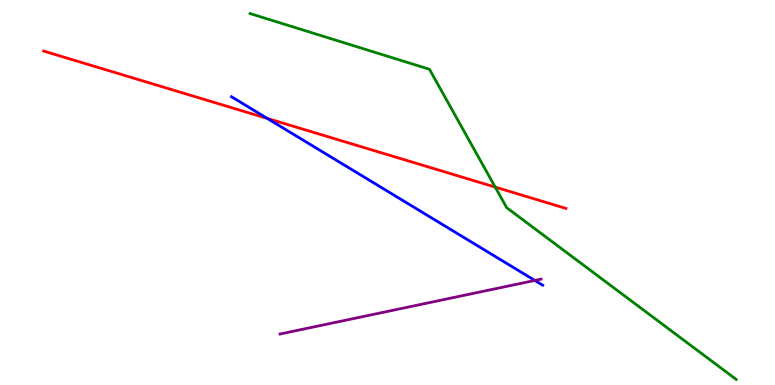[{'lines': ['blue', 'red'], 'intersections': [{'x': 3.45, 'y': 6.92}]}, {'lines': ['green', 'red'], 'intersections': [{'x': 6.39, 'y': 5.14}]}, {'lines': ['purple', 'red'], 'intersections': []}, {'lines': ['blue', 'green'], 'intersections': []}, {'lines': ['blue', 'purple'], 'intersections': [{'x': 6.9, 'y': 2.72}]}, {'lines': ['green', 'purple'], 'intersections': []}]